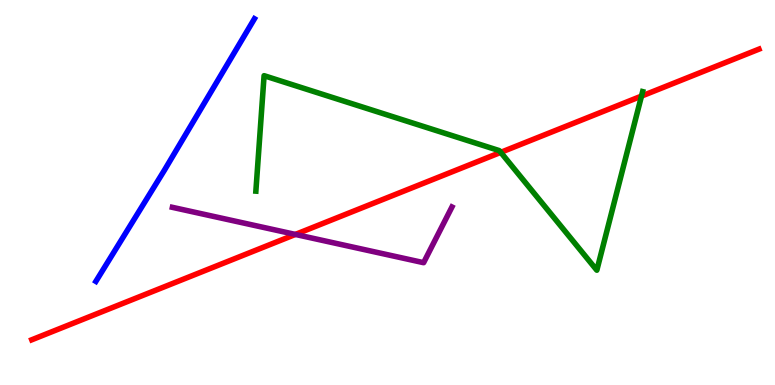[{'lines': ['blue', 'red'], 'intersections': []}, {'lines': ['green', 'red'], 'intersections': [{'x': 6.46, 'y': 6.04}, {'x': 8.28, 'y': 7.5}]}, {'lines': ['purple', 'red'], 'intersections': [{'x': 3.81, 'y': 3.91}]}, {'lines': ['blue', 'green'], 'intersections': []}, {'lines': ['blue', 'purple'], 'intersections': []}, {'lines': ['green', 'purple'], 'intersections': []}]